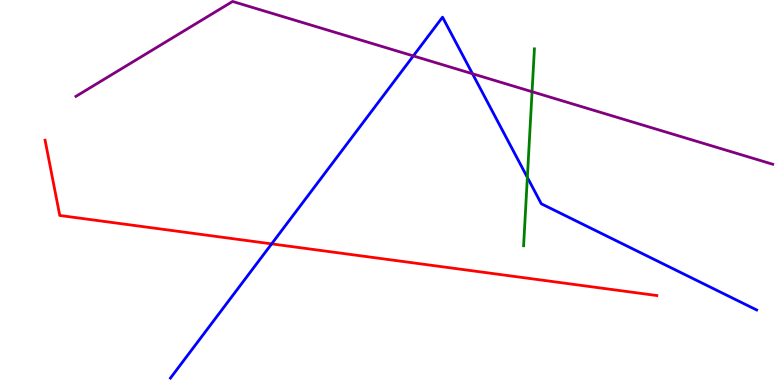[{'lines': ['blue', 'red'], 'intersections': [{'x': 3.5, 'y': 3.67}]}, {'lines': ['green', 'red'], 'intersections': []}, {'lines': ['purple', 'red'], 'intersections': []}, {'lines': ['blue', 'green'], 'intersections': [{'x': 6.8, 'y': 5.39}]}, {'lines': ['blue', 'purple'], 'intersections': [{'x': 5.33, 'y': 8.55}, {'x': 6.1, 'y': 8.08}]}, {'lines': ['green', 'purple'], 'intersections': [{'x': 6.87, 'y': 7.62}]}]